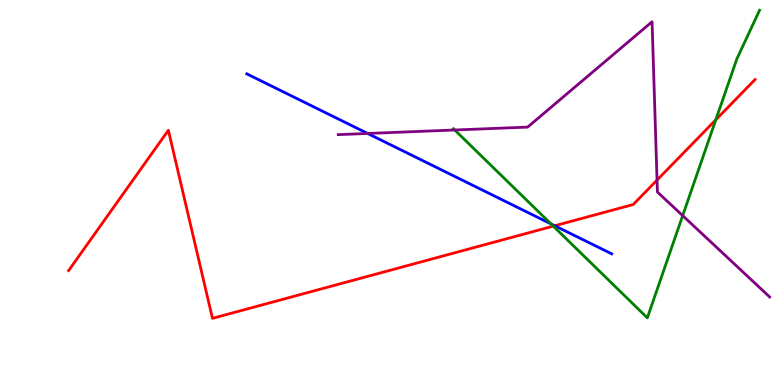[{'lines': ['blue', 'red'], 'intersections': [{'x': 7.16, 'y': 4.14}]}, {'lines': ['green', 'red'], 'intersections': [{'x': 7.14, 'y': 4.13}, {'x': 9.24, 'y': 6.89}]}, {'lines': ['purple', 'red'], 'intersections': [{'x': 8.48, 'y': 5.32}]}, {'lines': ['blue', 'green'], 'intersections': [{'x': 7.11, 'y': 4.18}]}, {'lines': ['blue', 'purple'], 'intersections': [{'x': 4.74, 'y': 6.53}]}, {'lines': ['green', 'purple'], 'intersections': [{'x': 5.87, 'y': 6.62}, {'x': 8.81, 'y': 4.4}]}]